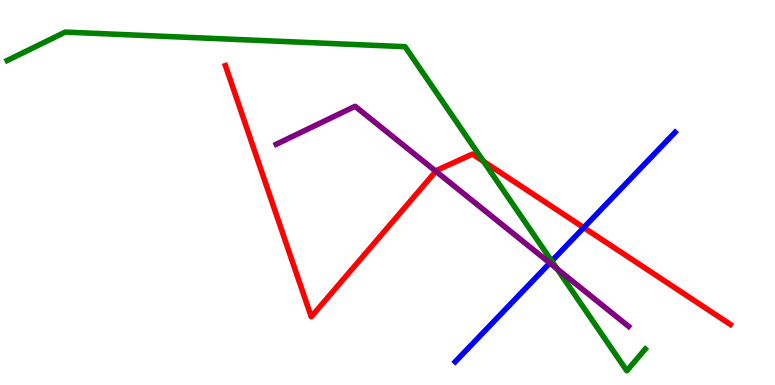[{'lines': ['blue', 'red'], 'intersections': [{'x': 7.53, 'y': 4.09}]}, {'lines': ['green', 'red'], 'intersections': [{'x': 6.24, 'y': 5.81}]}, {'lines': ['purple', 'red'], 'intersections': [{'x': 5.62, 'y': 5.55}]}, {'lines': ['blue', 'green'], 'intersections': [{'x': 7.12, 'y': 3.22}]}, {'lines': ['blue', 'purple'], 'intersections': [{'x': 7.09, 'y': 3.17}]}, {'lines': ['green', 'purple'], 'intersections': [{'x': 7.19, 'y': 3.02}]}]